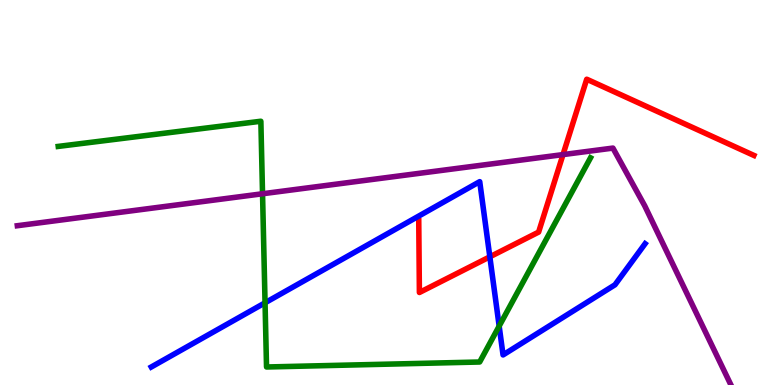[{'lines': ['blue', 'red'], 'intersections': [{'x': 6.32, 'y': 3.33}]}, {'lines': ['green', 'red'], 'intersections': []}, {'lines': ['purple', 'red'], 'intersections': [{'x': 7.26, 'y': 5.98}]}, {'lines': ['blue', 'green'], 'intersections': [{'x': 3.42, 'y': 2.14}, {'x': 6.44, 'y': 1.53}]}, {'lines': ['blue', 'purple'], 'intersections': []}, {'lines': ['green', 'purple'], 'intersections': [{'x': 3.39, 'y': 4.97}]}]